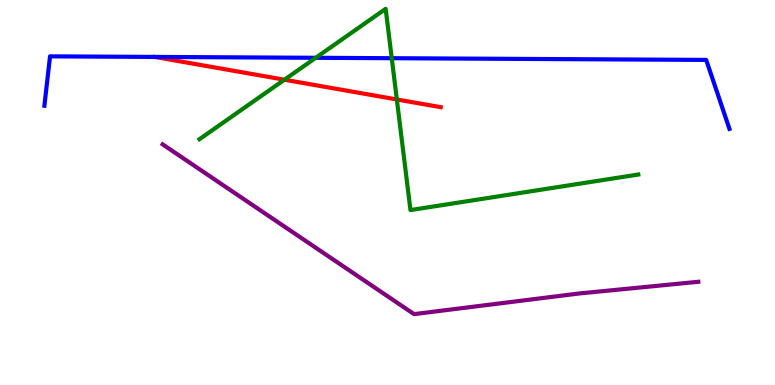[{'lines': ['blue', 'red'], 'intersections': []}, {'lines': ['green', 'red'], 'intersections': [{'x': 3.67, 'y': 7.93}, {'x': 5.12, 'y': 7.42}]}, {'lines': ['purple', 'red'], 'intersections': []}, {'lines': ['blue', 'green'], 'intersections': [{'x': 4.07, 'y': 8.5}, {'x': 5.05, 'y': 8.49}]}, {'lines': ['blue', 'purple'], 'intersections': []}, {'lines': ['green', 'purple'], 'intersections': []}]